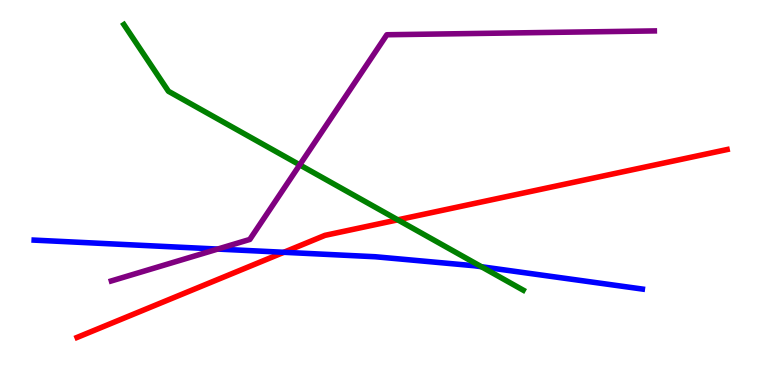[{'lines': ['blue', 'red'], 'intersections': [{'x': 3.66, 'y': 3.45}]}, {'lines': ['green', 'red'], 'intersections': [{'x': 5.13, 'y': 4.29}]}, {'lines': ['purple', 'red'], 'intersections': []}, {'lines': ['blue', 'green'], 'intersections': [{'x': 6.21, 'y': 3.07}]}, {'lines': ['blue', 'purple'], 'intersections': [{'x': 2.81, 'y': 3.53}]}, {'lines': ['green', 'purple'], 'intersections': [{'x': 3.87, 'y': 5.72}]}]